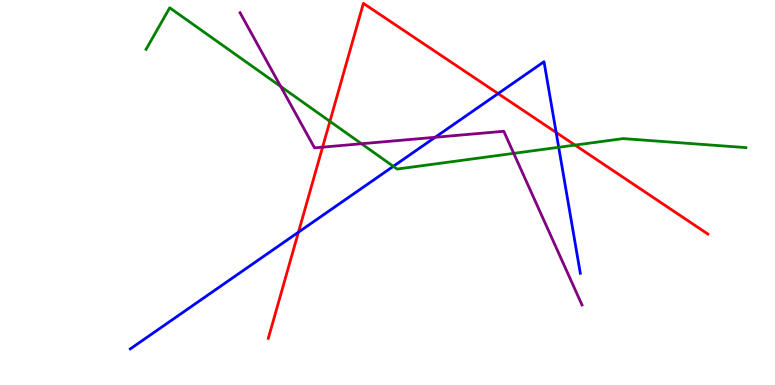[{'lines': ['blue', 'red'], 'intersections': [{'x': 3.85, 'y': 3.97}, {'x': 6.43, 'y': 7.57}, {'x': 7.18, 'y': 6.56}]}, {'lines': ['green', 'red'], 'intersections': [{'x': 4.26, 'y': 6.85}, {'x': 7.42, 'y': 6.23}]}, {'lines': ['purple', 'red'], 'intersections': [{'x': 4.16, 'y': 6.18}]}, {'lines': ['blue', 'green'], 'intersections': [{'x': 5.08, 'y': 5.68}, {'x': 7.21, 'y': 6.17}]}, {'lines': ['blue', 'purple'], 'intersections': [{'x': 5.61, 'y': 6.43}]}, {'lines': ['green', 'purple'], 'intersections': [{'x': 3.62, 'y': 7.75}, {'x': 4.66, 'y': 6.27}, {'x': 6.63, 'y': 6.02}]}]